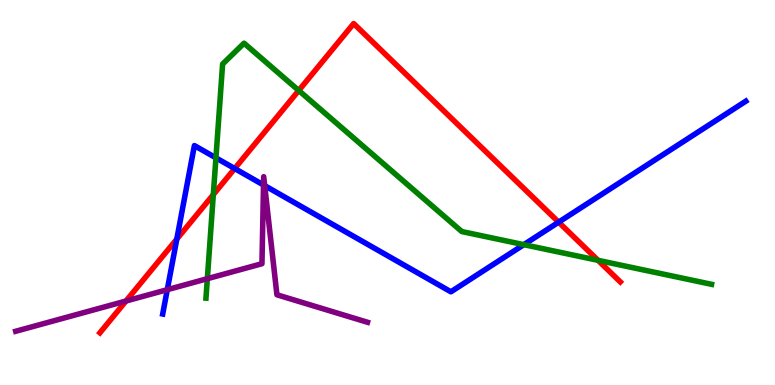[{'lines': ['blue', 'red'], 'intersections': [{'x': 2.28, 'y': 3.79}, {'x': 3.03, 'y': 5.62}, {'x': 7.21, 'y': 4.23}]}, {'lines': ['green', 'red'], 'intersections': [{'x': 2.75, 'y': 4.95}, {'x': 3.85, 'y': 7.65}, {'x': 7.72, 'y': 3.24}]}, {'lines': ['purple', 'red'], 'intersections': [{'x': 1.63, 'y': 2.18}]}, {'lines': ['blue', 'green'], 'intersections': [{'x': 2.79, 'y': 5.9}, {'x': 6.76, 'y': 3.65}]}, {'lines': ['blue', 'purple'], 'intersections': [{'x': 2.16, 'y': 2.48}, {'x': 3.4, 'y': 5.2}, {'x': 3.42, 'y': 5.18}]}, {'lines': ['green', 'purple'], 'intersections': [{'x': 2.68, 'y': 2.76}]}]